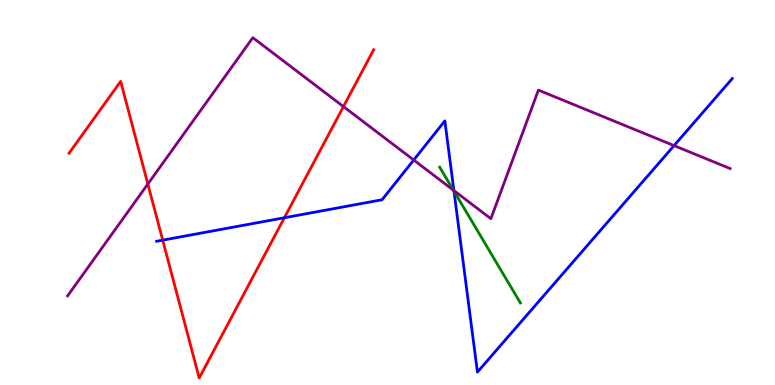[{'lines': ['blue', 'red'], 'intersections': [{'x': 2.1, 'y': 3.76}, {'x': 3.67, 'y': 4.34}]}, {'lines': ['green', 'red'], 'intersections': []}, {'lines': ['purple', 'red'], 'intersections': [{'x': 1.91, 'y': 5.22}, {'x': 4.43, 'y': 7.23}]}, {'lines': ['blue', 'green'], 'intersections': [{'x': 5.86, 'y': 5.03}]}, {'lines': ['blue', 'purple'], 'intersections': [{'x': 5.34, 'y': 5.84}, {'x': 5.86, 'y': 5.05}, {'x': 8.7, 'y': 6.22}]}, {'lines': ['green', 'purple'], 'intersections': [{'x': 5.85, 'y': 5.06}]}]